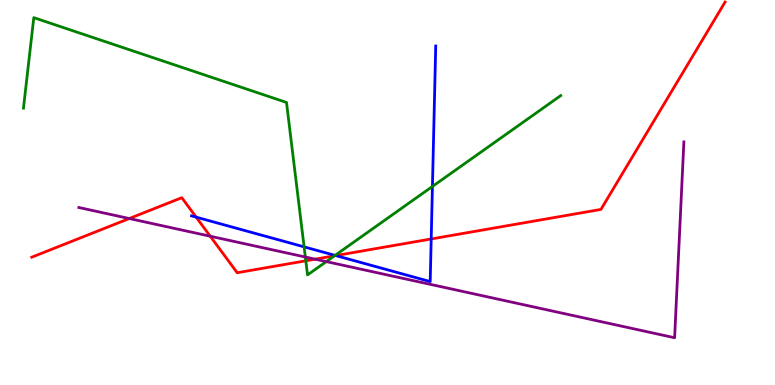[{'lines': ['blue', 'red'], 'intersections': [{'x': 2.53, 'y': 4.36}, {'x': 4.33, 'y': 3.36}, {'x': 5.56, 'y': 3.79}]}, {'lines': ['green', 'red'], 'intersections': [{'x': 3.95, 'y': 3.23}, {'x': 4.32, 'y': 3.36}]}, {'lines': ['purple', 'red'], 'intersections': [{'x': 1.67, 'y': 4.32}, {'x': 2.71, 'y': 3.86}, {'x': 4.07, 'y': 3.27}]}, {'lines': ['blue', 'green'], 'intersections': [{'x': 3.92, 'y': 3.59}, {'x': 4.32, 'y': 3.37}, {'x': 5.58, 'y': 5.16}]}, {'lines': ['blue', 'purple'], 'intersections': []}, {'lines': ['green', 'purple'], 'intersections': [{'x': 3.94, 'y': 3.32}, {'x': 4.21, 'y': 3.21}]}]